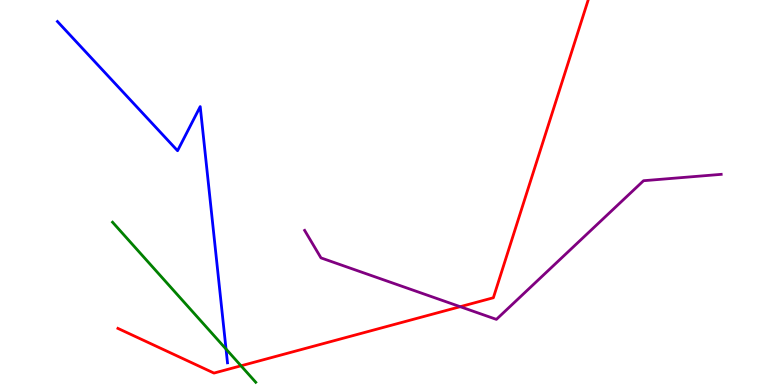[{'lines': ['blue', 'red'], 'intersections': []}, {'lines': ['green', 'red'], 'intersections': [{'x': 3.11, 'y': 0.499}]}, {'lines': ['purple', 'red'], 'intersections': [{'x': 5.94, 'y': 2.03}]}, {'lines': ['blue', 'green'], 'intersections': [{'x': 2.92, 'y': 0.934}]}, {'lines': ['blue', 'purple'], 'intersections': []}, {'lines': ['green', 'purple'], 'intersections': []}]